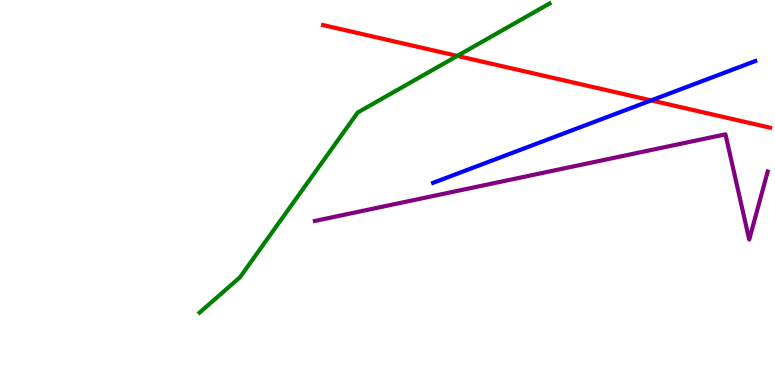[{'lines': ['blue', 'red'], 'intersections': [{'x': 8.4, 'y': 7.39}]}, {'lines': ['green', 'red'], 'intersections': [{'x': 5.9, 'y': 8.55}]}, {'lines': ['purple', 'red'], 'intersections': []}, {'lines': ['blue', 'green'], 'intersections': []}, {'lines': ['blue', 'purple'], 'intersections': []}, {'lines': ['green', 'purple'], 'intersections': []}]